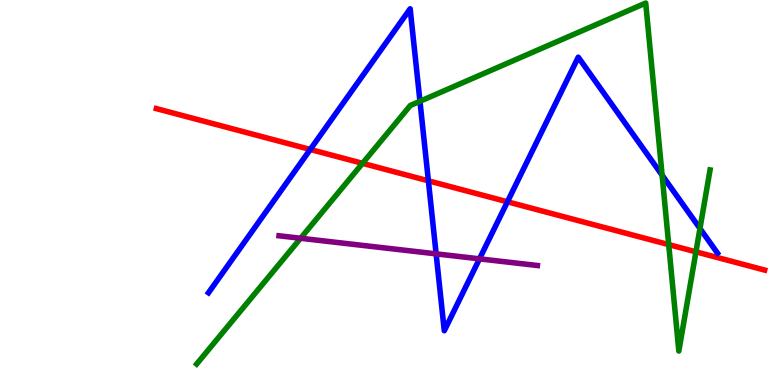[{'lines': ['blue', 'red'], 'intersections': [{'x': 4.0, 'y': 6.12}, {'x': 5.53, 'y': 5.3}, {'x': 6.55, 'y': 4.76}]}, {'lines': ['green', 'red'], 'intersections': [{'x': 4.68, 'y': 5.76}, {'x': 8.63, 'y': 3.65}, {'x': 8.98, 'y': 3.46}]}, {'lines': ['purple', 'red'], 'intersections': []}, {'lines': ['blue', 'green'], 'intersections': [{'x': 5.42, 'y': 7.37}, {'x': 8.54, 'y': 5.45}, {'x': 9.03, 'y': 4.07}]}, {'lines': ['blue', 'purple'], 'intersections': [{'x': 5.63, 'y': 3.41}, {'x': 6.19, 'y': 3.28}]}, {'lines': ['green', 'purple'], 'intersections': [{'x': 3.88, 'y': 3.81}]}]